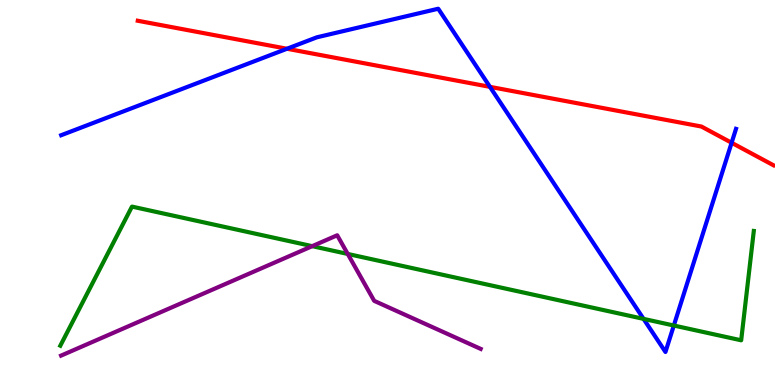[{'lines': ['blue', 'red'], 'intersections': [{'x': 3.7, 'y': 8.73}, {'x': 6.32, 'y': 7.74}, {'x': 9.44, 'y': 6.29}]}, {'lines': ['green', 'red'], 'intersections': []}, {'lines': ['purple', 'red'], 'intersections': []}, {'lines': ['blue', 'green'], 'intersections': [{'x': 8.3, 'y': 1.72}, {'x': 8.69, 'y': 1.54}]}, {'lines': ['blue', 'purple'], 'intersections': []}, {'lines': ['green', 'purple'], 'intersections': [{'x': 4.03, 'y': 3.61}, {'x': 4.49, 'y': 3.4}]}]